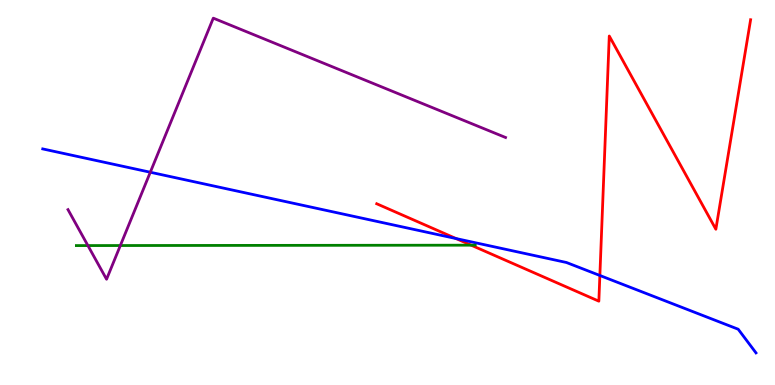[{'lines': ['blue', 'red'], 'intersections': [{'x': 5.88, 'y': 3.8}, {'x': 7.74, 'y': 2.84}]}, {'lines': ['green', 'red'], 'intersections': [{'x': 6.08, 'y': 3.63}]}, {'lines': ['purple', 'red'], 'intersections': []}, {'lines': ['blue', 'green'], 'intersections': []}, {'lines': ['blue', 'purple'], 'intersections': [{'x': 1.94, 'y': 5.53}]}, {'lines': ['green', 'purple'], 'intersections': [{'x': 1.13, 'y': 3.62}, {'x': 1.55, 'y': 3.62}]}]